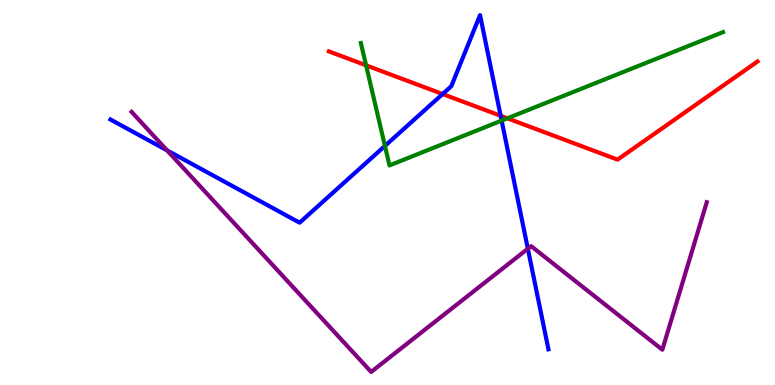[{'lines': ['blue', 'red'], 'intersections': [{'x': 5.71, 'y': 7.56}, {'x': 6.46, 'y': 6.99}]}, {'lines': ['green', 'red'], 'intersections': [{'x': 4.72, 'y': 8.3}, {'x': 6.55, 'y': 6.93}]}, {'lines': ['purple', 'red'], 'intersections': []}, {'lines': ['blue', 'green'], 'intersections': [{'x': 4.97, 'y': 6.21}, {'x': 6.47, 'y': 6.87}]}, {'lines': ['blue', 'purple'], 'intersections': [{'x': 2.16, 'y': 6.09}, {'x': 6.81, 'y': 3.54}]}, {'lines': ['green', 'purple'], 'intersections': []}]